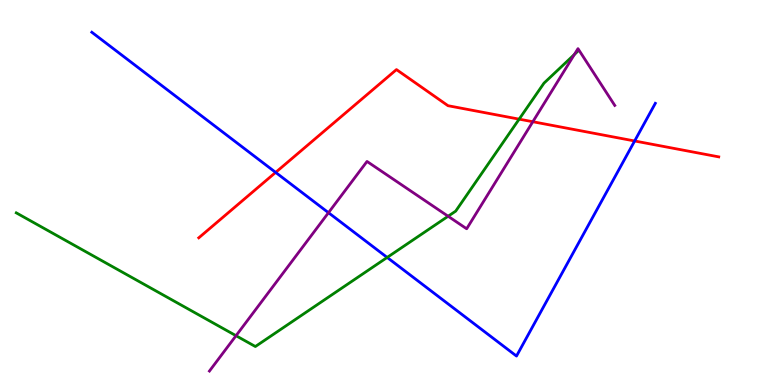[{'lines': ['blue', 'red'], 'intersections': [{'x': 3.56, 'y': 5.52}, {'x': 8.19, 'y': 6.34}]}, {'lines': ['green', 'red'], 'intersections': [{'x': 6.7, 'y': 6.91}]}, {'lines': ['purple', 'red'], 'intersections': [{'x': 6.88, 'y': 6.84}]}, {'lines': ['blue', 'green'], 'intersections': [{'x': 5.0, 'y': 3.31}]}, {'lines': ['blue', 'purple'], 'intersections': [{'x': 4.24, 'y': 4.48}]}, {'lines': ['green', 'purple'], 'intersections': [{'x': 3.05, 'y': 1.28}, {'x': 5.78, 'y': 4.38}, {'x': 7.41, 'y': 8.59}]}]